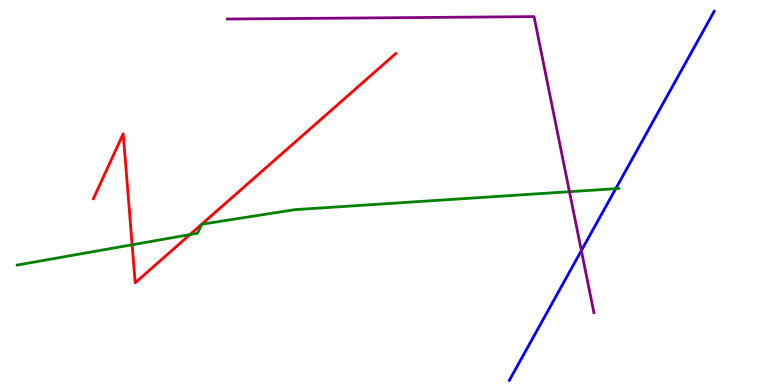[{'lines': ['blue', 'red'], 'intersections': []}, {'lines': ['green', 'red'], 'intersections': [{'x': 1.7, 'y': 3.64}, {'x': 2.45, 'y': 3.91}]}, {'lines': ['purple', 'red'], 'intersections': []}, {'lines': ['blue', 'green'], 'intersections': [{'x': 7.94, 'y': 5.1}]}, {'lines': ['blue', 'purple'], 'intersections': [{'x': 7.5, 'y': 3.49}]}, {'lines': ['green', 'purple'], 'intersections': [{'x': 7.35, 'y': 5.02}]}]